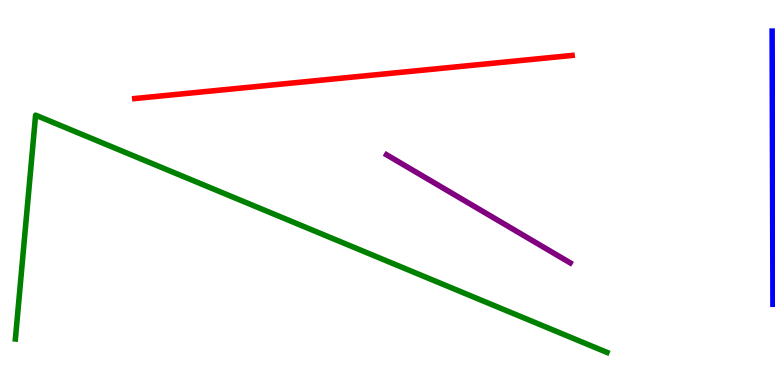[{'lines': ['blue', 'red'], 'intersections': []}, {'lines': ['green', 'red'], 'intersections': []}, {'lines': ['purple', 'red'], 'intersections': []}, {'lines': ['blue', 'green'], 'intersections': []}, {'lines': ['blue', 'purple'], 'intersections': []}, {'lines': ['green', 'purple'], 'intersections': []}]